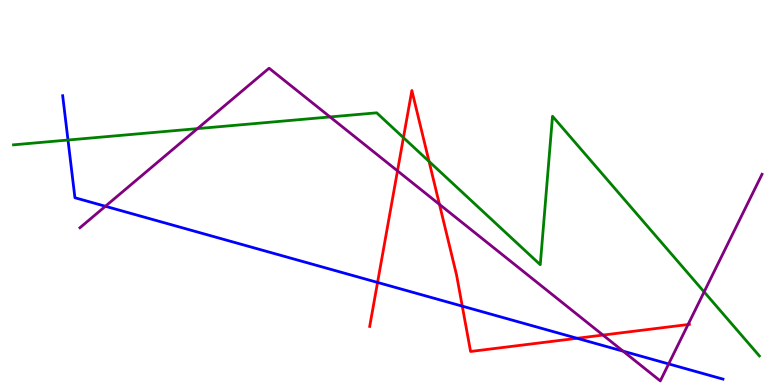[{'lines': ['blue', 'red'], 'intersections': [{'x': 4.87, 'y': 2.66}, {'x': 5.96, 'y': 2.05}, {'x': 7.45, 'y': 1.21}]}, {'lines': ['green', 'red'], 'intersections': [{'x': 5.21, 'y': 6.42}, {'x': 5.54, 'y': 5.81}]}, {'lines': ['purple', 'red'], 'intersections': [{'x': 5.13, 'y': 5.56}, {'x': 5.67, 'y': 4.69}, {'x': 7.78, 'y': 1.3}, {'x': 8.88, 'y': 1.57}]}, {'lines': ['blue', 'green'], 'intersections': [{'x': 0.877, 'y': 6.36}]}, {'lines': ['blue', 'purple'], 'intersections': [{'x': 1.36, 'y': 4.64}, {'x': 8.04, 'y': 0.879}, {'x': 8.63, 'y': 0.548}]}, {'lines': ['green', 'purple'], 'intersections': [{'x': 2.55, 'y': 6.66}, {'x': 4.26, 'y': 6.96}, {'x': 9.09, 'y': 2.42}]}]